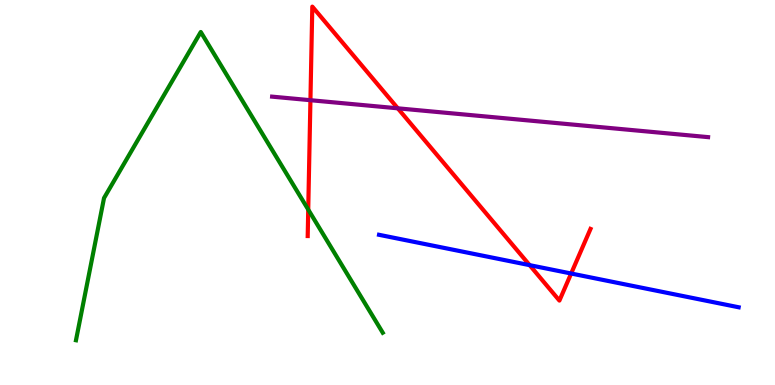[{'lines': ['blue', 'red'], 'intersections': [{'x': 6.83, 'y': 3.11}, {'x': 7.37, 'y': 2.9}]}, {'lines': ['green', 'red'], 'intersections': [{'x': 3.98, 'y': 4.56}]}, {'lines': ['purple', 'red'], 'intersections': [{'x': 4.01, 'y': 7.4}, {'x': 5.13, 'y': 7.19}]}, {'lines': ['blue', 'green'], 'intersections': []}, {'lines': ['blue', 'purple'], 'intersections': []}, {'lines': ['green', 'purple'], 'intersections': []}]